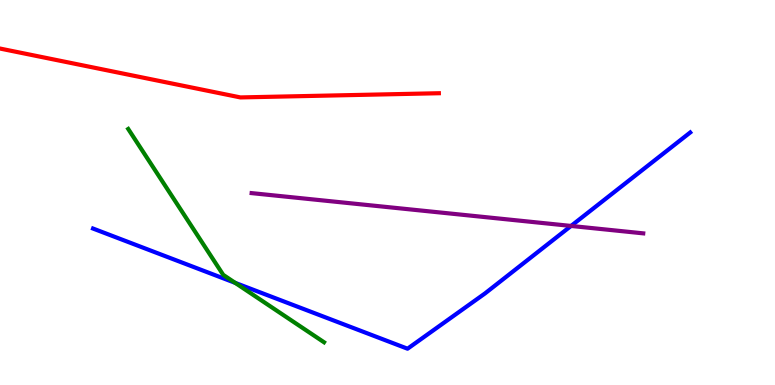[{'lines': ['blue', 'red'], 'intersections': []}, {'lines': ['green', 'red'], 'intersections': []}, {'lines': ['purple', 'red'], 'intersections': []}, {'lines': ['blue', 'green'], 'intersections': [{'x': 3.03, 'y': 2.65}]}, {'lines': ['blue', 'purple'], 'intersections': [{'x': 7.37, 'y': 4.13}]}, {'lines': ['green', 'purple'], 'intersections': []}]